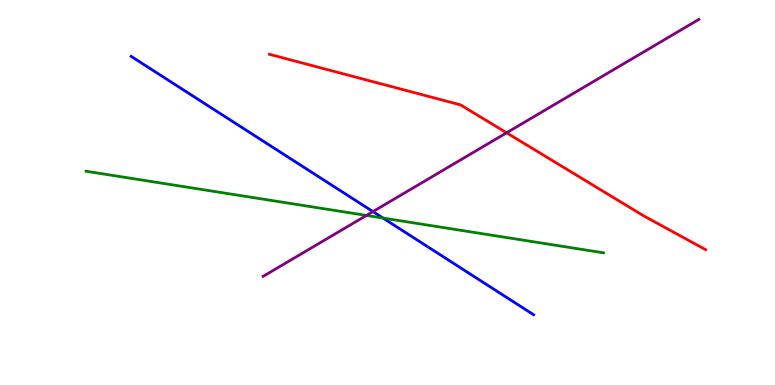[{'lines': ['blue', 'red'], 'intersections': []}, {'lines': ['green', 'red'], 'intersections': []}, {'lines': ['purple', 'red'], 'intersections': [{'x': 6.54, 'y': 6.55}]}, {'lines': ['blue', 'green'], 'intersections': [{'x': 4.94, 'y': 4.34}]}, {'lines': ['blue', 'purple'], 'intersections': [{'x': 4.81, 'y': 4.5}]}, {'lines': ['green', 'purple'], 'intersections': [{'x': 4.73, 'y': 4.4}]}]